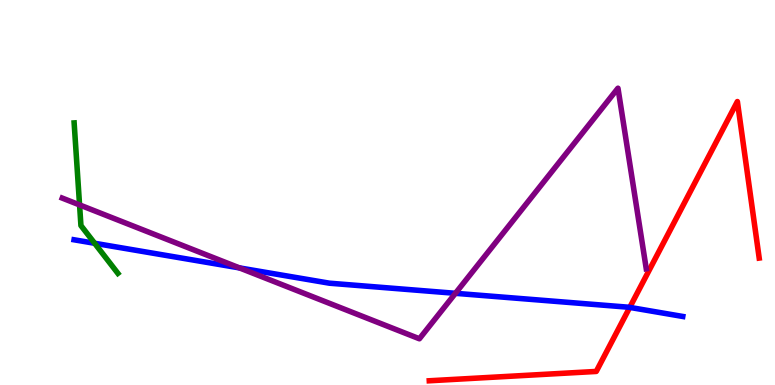[{'lines': ['blue', 'red'], 'intersections': [{'x': 8.13, 'y': 2.02}]}, {'lines': ['green', 'red'], 'intersections': []}, {'lines': ['purple', 'red'], 'intersections': []}, {'lines': ['blue', 'green'], 'intersections': [{'x': 1.22, 'y': 3.68}]}, {'lines': ['blue', 'purple'], 'intersections': [{'x': 3.09, 'y': 3.04}, {'x': 5.88, 'y': 2.38}]}, {'lines': ['green', 'purple'], 'intersections': [{'x': 1.03, 'y': 4.68}]}]